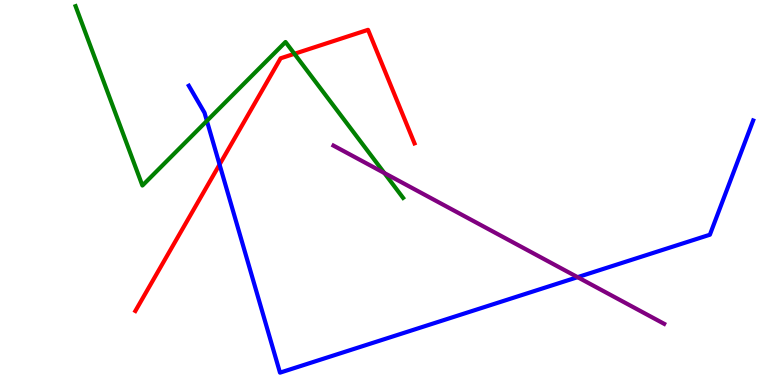[{'lines': ['blue', 'red'], 'intersections': [{'x': 2.83, 'y': 5.73}]}, {'lines': ['green', 'red'], 'intersections': [{'x': 3.8, 'y': 8.6}]}, {'lines': ['purple', 'red'], 'intersections': []}, {'lines': ['blue', 'green'], 'intersections': [{'x': 2.67, 'y': 6.86}]}, {'lines': ['blue', 'purple'], 'intersections': [{'x': 7.45, 'y': 2.8}]}, {'lines': ['green', 'purple'], 'intersections': [{'x': 4.96, 'y': 5.51}]}]